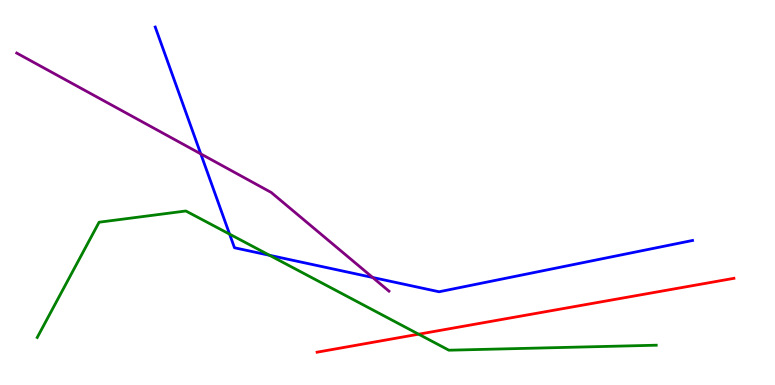[{'lines': ['blue', 'red'], 'intersections': []}, {'lines': ['green', 'red'], 'intersections': [{'x': 5.4, 'y': 1.32}]}, {'lines': ['purple', 'red'], 'intersections': []}, {'lines': ['blue', 'green'], 'intersections': [{'x': 2.96, 'y': 3.92}, {'x': 3.48, 'y': 3.37}]}, {'lines': ['blue', 'purple'], 'intersections': [{'x': 2.59, 'y': 6.0}, {'x': 4.81, 'y': 2.79}]}, {'lines': ['green', 'purple'], 'intersections': []}]